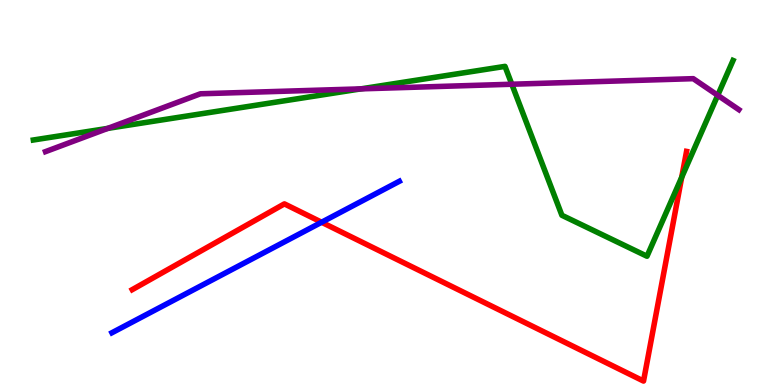[{'lines': ['blue', 'red'], 'intersections': [{'x': 4.15, 'y': 4.23}]}, {'lines': ['green', 'red'], 'intersections': [{'x': 8.8, 'y': 5.4}]}, {'lines': ['purple', 'red'], 'intersections': []}, {'lines': ['blue', 'green'], 'intersections': []}, {'lines': ['blue', 'purple'], 'intersections': []}, {'lines': ['green', 'purple'], 'intersections': [{'x': 1.39, 'y': 6.67}, {'x': 4.66, 'y': 7.69}, {'x': 6.6, 'y': 7.81}, {'x': 9.26, 'y': 7.52}]}]